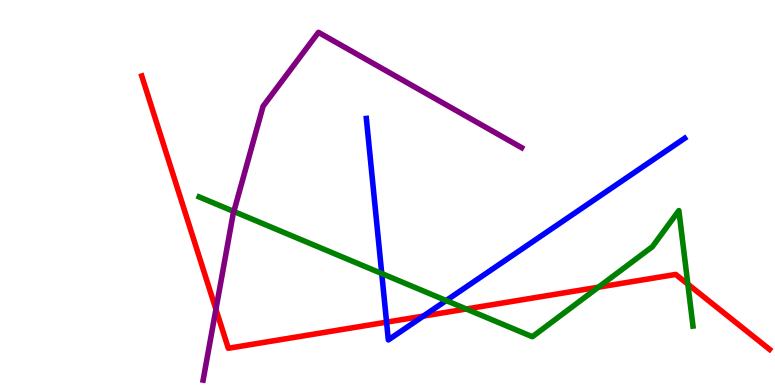[{'lines': ['blue', 'red'], 'intersections': [{'x': 4.99, 'y': 1.63}, {'x': 5.46, 'y': 1.79}]}, {'lines': ['green', 'red'], 'intersections': [{'x': 6.02, 'y': 1.97}, {'x': 7.72, 'y': 2.54}, {'x': 8.88, 'y': 2.62}]}, {'lines': ['purple', 'red'], 'intersections': [{'x': 2.79, 'y': 1.97}]}, {'lines': ['blue', 'green'], 'intersections': [{'x': 4.93, 'y': 2.9}, {'x': 5.76, 'y': 2.19}]}, {'lines': ['blue', 'purple'], 'intersections': []}, {'lines': ['green', 'purple'], 'intersections': [{'x': 3.02, 'y': 4.51}]}]